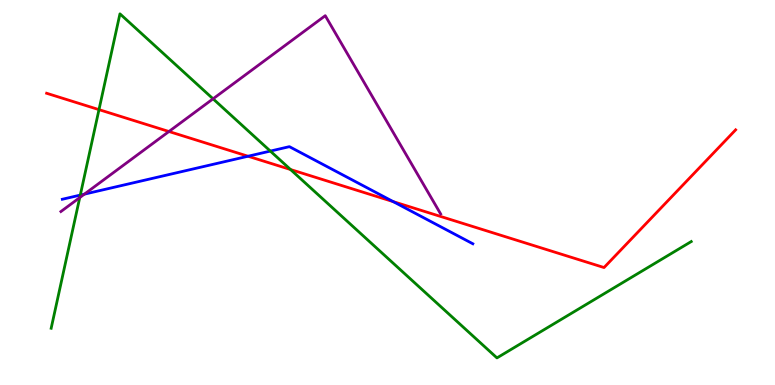[{'lines': ['blue', 'red'], 'intersections': [{'x': 3.2, 'y': 5.94}, {'x': 5.07, 'y': 4.76}]}, {'lines': ['green', 'red'], 'intersections': [{'x': 1.28, 'y': 7.15}, {'x': 3.75, 'y': 5.6}]}, {'lines': ['purple', 'red'], 'intersections': [{'x': 2.18, 'y': 6.58}]}, {'lines': ['blue', 'green'], 'intersections': [{'x': 1.04, 'y': 4.93}, {'x': 3.49, 'y': 6.08}]}, {'lines': ['blue', 'purple'], 'intersections': [{'x': 1.09, 'y': 4.96}]}, {'lines': ['green', 'purple'], 'intersections': [{'x': 1.03, 'y': 4.87}, {'x': 2.75, 'y': 7.43}]}]